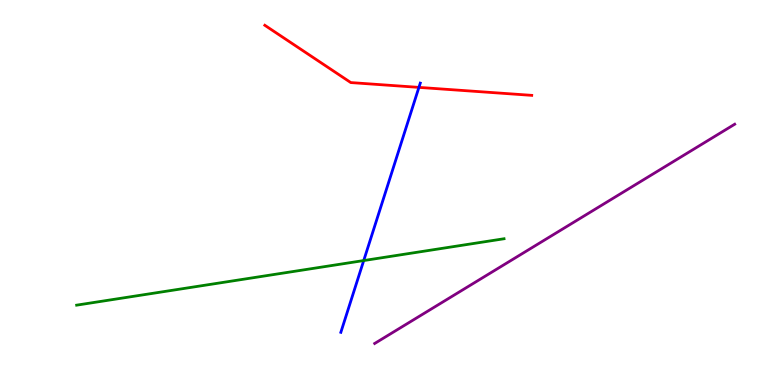[{'lines': ['blue', 'red'], 'intersections': [{'x': 5.41, 'y': 7.73}]}, {'lines': ['green', 'red'], 'intersections': []}, {'lines': ['purple', 'red'], 'intersections': []}, {'lines': ['blue', 'green'], 'intersections': [{'x': 4.69, 'y': 3.23}]}, {'lines': ['blue', 'purple'], 'intersections': []}, {'lines': ['green', 'purple'], 'intersections': []}]